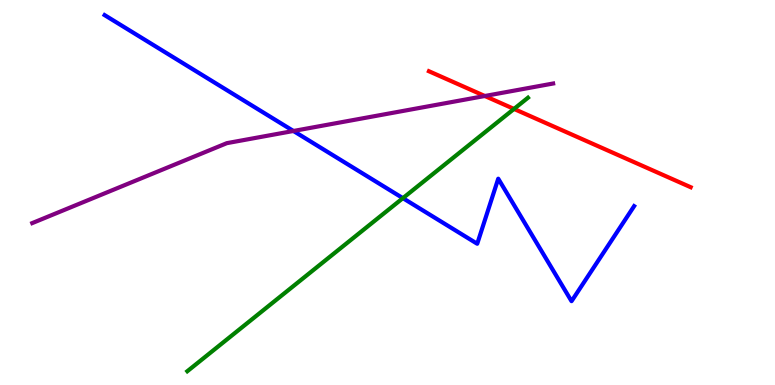[{'lines': ['blue', 'red'], 'intersections': []}, {'lines': ['green', 'red'], 'intersections': [{'x': 6.63, 'y': 7.17}]}, {'lines': ['purple', 'red'], 'intersections': [{'x': 6.26, 'y': 7.51}]}, {'lines': ['blue', 'green'], 'intersections': [{'x': 5.2, 'y': 4.85}]}, {'lines': ['blue', 'purple'], 'intersections': [{'x': 3.79, 'y': 6.6}]}, {'lines': ['green', 'purple'], 'intersections': []}]